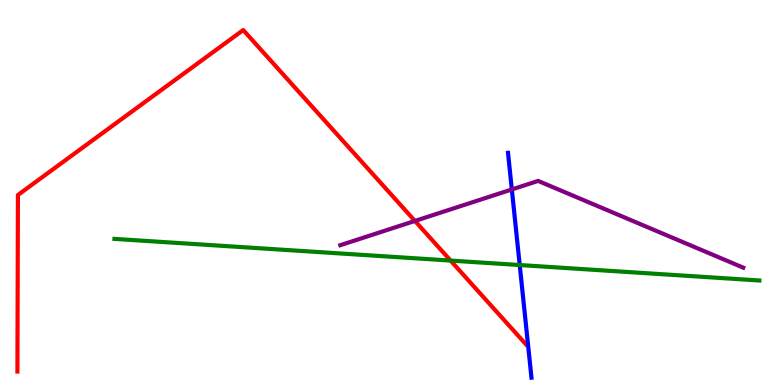[{'lines': ['blue', 'red'], 'intersections': []}, {'lines': ['green', 'red'], 'intersections': [{'x': 5.81, 'y': 3.23}]}, {'lines': ['purple', 'red'], 'intersections': [{'x': 5.35, 'y': 4.26}]}, {'lines': ['blue', 'green'], 'intersections': [{'x': 6.71, 'y': 3.12}]}, {'lines': ['blue', 'purple'], 'intersections': [{'x': 6.6, 'y': 5.08}]}, {'lines': ['green', 'purple'], 'intersections': []}]